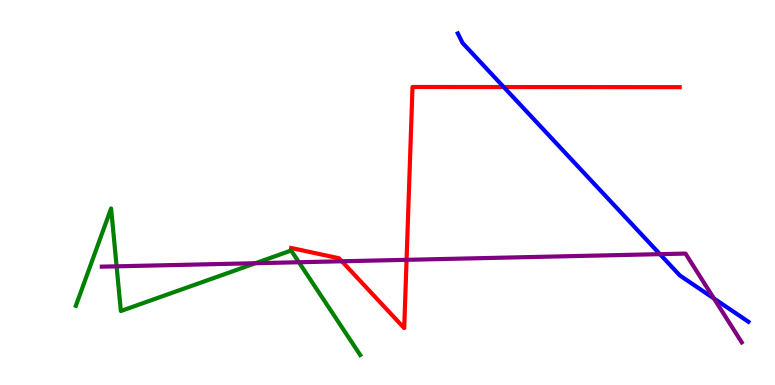[{'lines': ['blue', 'red'], 'intersections': [{'x': 6.5, 'y': 7.74}]}, {'lines': ['green', 'red'], 'intersections': []}, {'lines': ['purple', 'red'], 'intersections': [{'x': 4.41, 'y': 3.21}, {'x': 5.25, 'y': 3.25}]}, {'lines': ['blue', 'green'], 'intersections': []}, {'lines': ['blue', 'purple'], 'intersections': [{'x': 8.52, 'y': 3.4}, {'x': 9.21, 'y': 2.25}]}, {'lines': ['green', 'purple'], 'intersections': [{'x': 1.5, 'y': 3.08}, {'x': 3.3, 'y': 3.16}, {'x': 3.86, 'y': 3.19}]}]